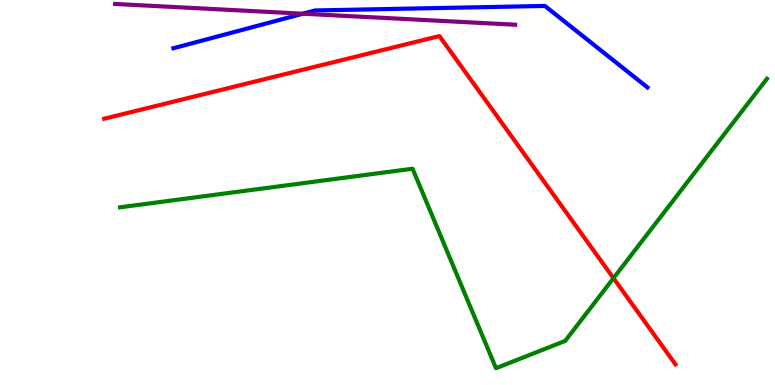[{'lines': ['blue', 'red'], 'intersections': []}, {'lines': ['green', 'red'], 'intersections': [{'x': 7.92, 'y': 2.77}]}, {'lines': ['purple', 'red'], 'intersections': []}, {'lines': ['blue', 'green'], 'intersections': []}, {'lines': ['blue', 'purple'], 'intersections': [{'x': 3.91, 'y': 9.64}]}, {'lines': ['green', 'purple'], 'intersections': []}]